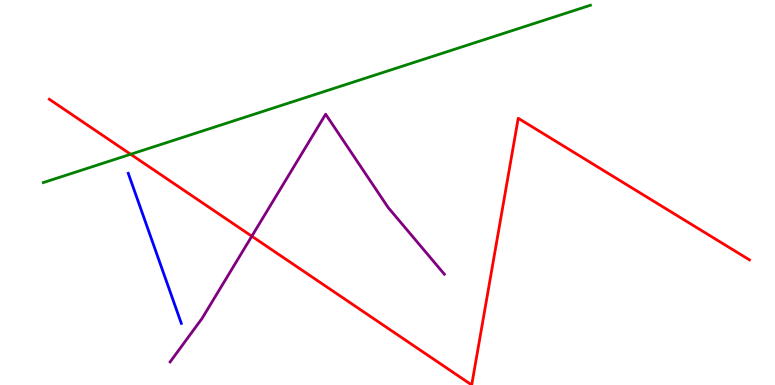[{'lines': ['blue', 'red'], 'intersections': []}, {'lines': ['green', 'red'], 'intersections': [{'x': 1.69, 'y': 5.99}]}, {'lines': ['purple', 'red'], 'intersections': [{'x': 3.25, 'y': 3.86}]}, {'lines': ['blue', 'green'], 'intersections': []}, {'lines': ['blue', 'purple'], 'intersections': []}, {'lines': ['green', 'purple'], 'intersections': []}]